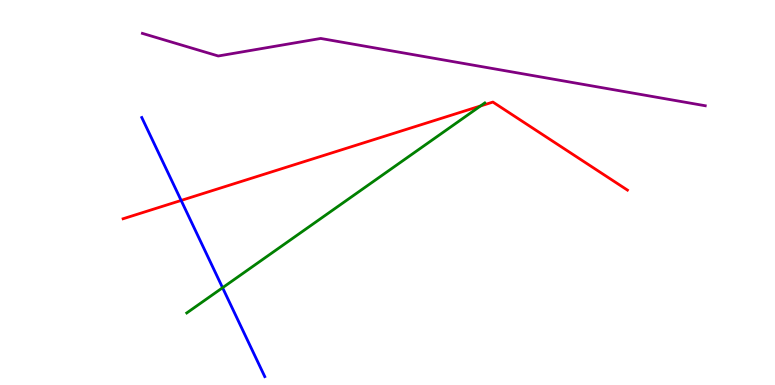[{'lines': ['blue', 'red'], 'intersections': [{'x': 2.34, 'y': 4.79}]}, {'lines': ['green', 'red'], 'intersections': [{'x': 6.2, 'y': 7.25}]}, {'lines': ['purple', 'red'], 'intersections': []}, {'lines': ['blue', 'green'], 'intersections': [{'x': 2.87, 'y': 2.53}]}, {'lines': ['blue', 'purple'], 'intersections': []}, {'lines': ['green', 'purple'], 'intersections': []}]